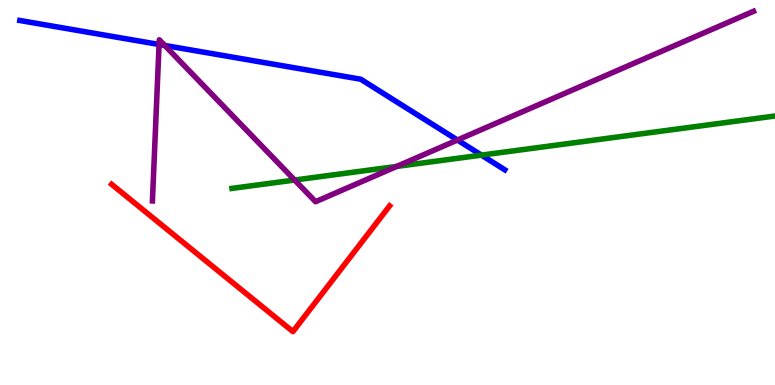[{'lines': ['blue', 'red'], 'intersections': []}, {'lines': ['green', 'red'], 'intersections': []}, {'lines': ['purple', 'red'], 'intersections': []}, {'lines': ['blue', 'green'], 'intersections': [{'x': 6.21, 'y': 5.97}]}, {'lines': ['blue', 'purple'], 'intersections': [{'x': 2.05, 'y': 8.84}, {'x': 2.13, 'y': 8.82}, {'x': 5.9, 'y': 6.36}]}, {'lines': ['green', 'purple'], 'intersections': [{'x': 3.8, 'y': 5.32}, {'x': 5.12, 'y': 5.68}]}]